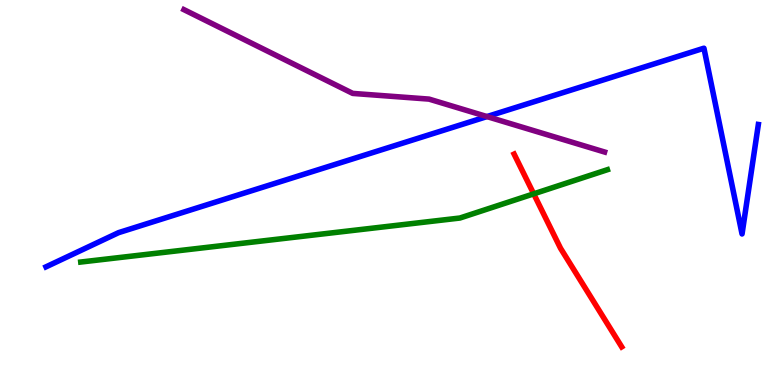[{'lines': ['blue', 'red'], 'intersections': []}, {'lines': ['green', 'red'], 'intersections': [{'x': 6.89, 'y': 4.97}]}, {'lines': ['purple', 'red'], 'intersections': []}, {'lines': ['blue', 'green'], 'intersections': []}, {'lines': ['blue', 'purple'], 'intersections': [{'x': 6.28, 'y': 6.97}]}, {'lines': ['green', 'purple'], 'intersections': []}]